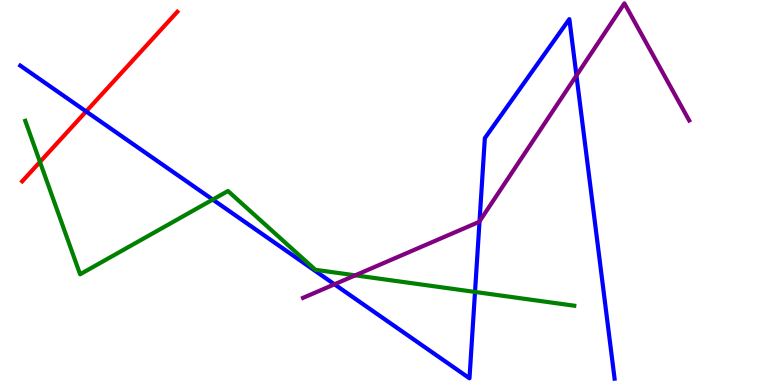[{'lines': ['blue', 'red'], 'intersections': [{'x': 1.11, 'y': 7.11}]}, {'lines': ['green', 'red'], 'intersections': [{'x': 0.516, 'y': 5.79}]}, {'lines': ['purple', 'red'], 'intersections': []}, {'lines': ['blue', 'green'], 'intersections': [{'x': 2.75, 'y': 4.82}, {'x': 6.13, 'y': 2.42}]}, {'lines': ['blue', 'purple'], 'intersections': [{'x': 4.32, 'y': 2.62}, {'x': 6.19, 'y': 4.25}, {'x': 7.44, 'y': 8.04}]}, {'lines': ['green', 'purple'], 'intersections': [{'x': 4.58, 'y': 2.85}]}]